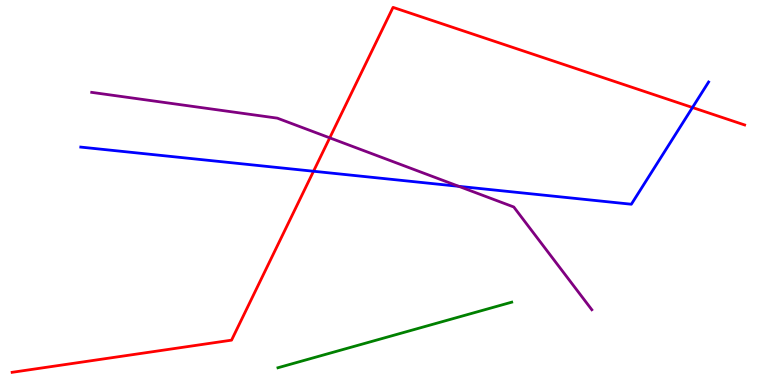[{'lines': ['blue', 'red'], 'intersections': [{'x': 4.05, 'y': 5.55}, {'x': 8.94, 'y': 7.21}]}, {'lines': ['green', 'red'], 'intersections': []}, {'lines': ['purple', 'red'], 'intersections': [{'x': 4.25, 'y': 6.42}]}, {'lines': ['blue', 'green'], 'intersections': []}, {'lines': ['blue', 'purple'], 'intersections': [{'x': 5.92, 'y': 5.16}]}, {'lines': ['green', 'purple'], 'intersections': []}]